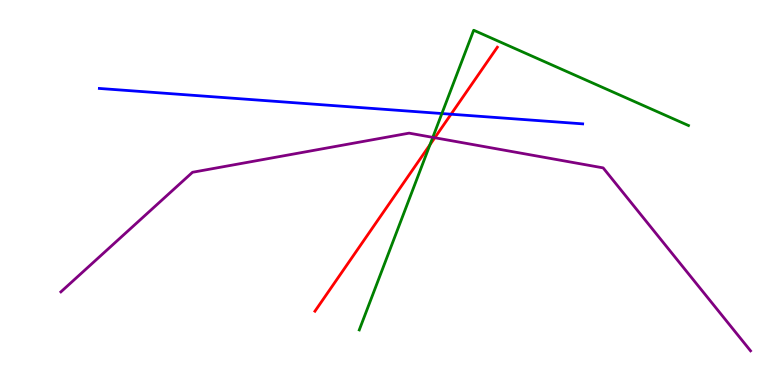[{'lines': ['blue', 'red'], 'intersections': [{'x': 5.82, 'y': 7.03}]}, {'lines': ['green', 'red'], 'intersections': [{'x': 5.55, 'y': 6.24}]}, {'lines': ['purple', 'red'], 'intersections': [{'x': 5.61, 'y': 6.42}]}, {'lines': ['blue', 'green'], 'intersections': [{'x': 5.7, 'y': 7.05}]}, {'lines': ['blue', 'purple'], 'intersections': []}, {'lines': ['green', 'purple'], 'intersections': [{'x': 5.58, 'y': 6.43}]}]